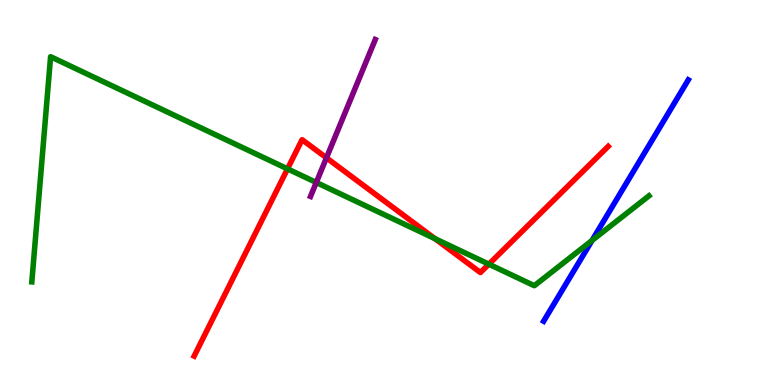[{'lines': ['blue', 'red'], 'intersections': []}, {'lines': ['green', 'red'], 'intersections': [{'x': 3.71, 'y': 5.61}, {'x': 5.61, 'y': 3.8}, {'x': 6.31, 'y': 3.14}]}, {'lines': ['purple', 'red'], 'intersections': [{'x': 4.21, 'y': 5.9}]}, {'lines': ['blue', 'green'], 'intersections': [{'x': 7.64, 'y': 3.75}]}, {'lines': ['blue', 'purple'], 'intersections': []}, {'lines': ['green', 'purple'], 'intersections': [{'x': 4.08, 'y': 5.26}]}]